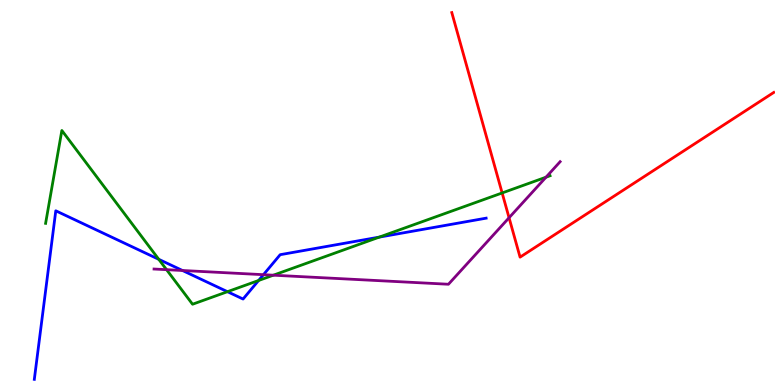[{'lines': ['blue', 'red'], 'intersections': []}, {'lines': ['green', 'red'], 'intersections': [{'x': 6.48, 'y': 4.99}]}, {'lines': ['purple', 'red'], 'intersections': [{'x': 6.57, 'y': 4.34}]}, {'lines': ['blue', 'green'], 'intersections': [{'x': 2.05, 'y': 3.26}, {'x': 2.93, 'y': 2.42}, {'x': 3.34, 'y': 2.71}, {'x': 4.89, 'y': 3.84}]}, {'lines': ['blue', 'purple'], 'intersections': [{'x': 2.35, 'y': 2.97}, {'x': 3.4, 'y': 2.87}]}, {'lines': ['green', 'purple'], 'intersections': [{'x': 2.15, 'y': 3.0}, {'x': 3.53, 'y': 2.85}, {'x': 7.05, 'y': 5.4}]}]